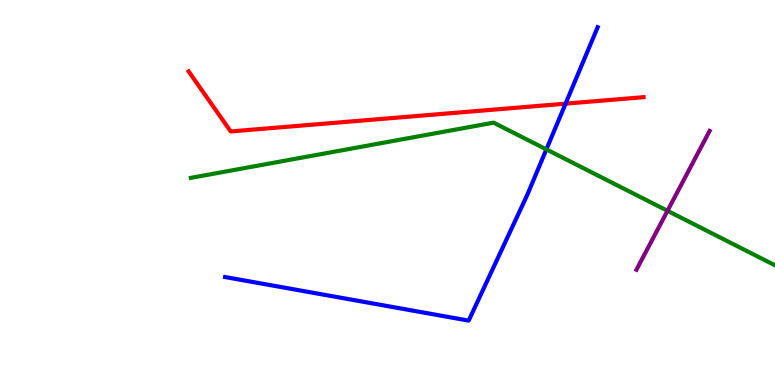[{'lines': ['blue', 'red'], 'intersections': [{'x': 7.3, 'y': 7.31}]}, {'lines': ['green', 'red'], 'intersections': []}, {'lines': ['purple', 'red'], 'intersections': []}, {'lines': ['blue', 'green'], 'intersections': [{'x': 7.05, 'y': 6.12}]}, {'lines': ['blue', 'purple'], 'intersections': []}, {'lines': ['green', 'purple'], 'intersections': [{'x': 8.61, 'y': 4.52}]}]